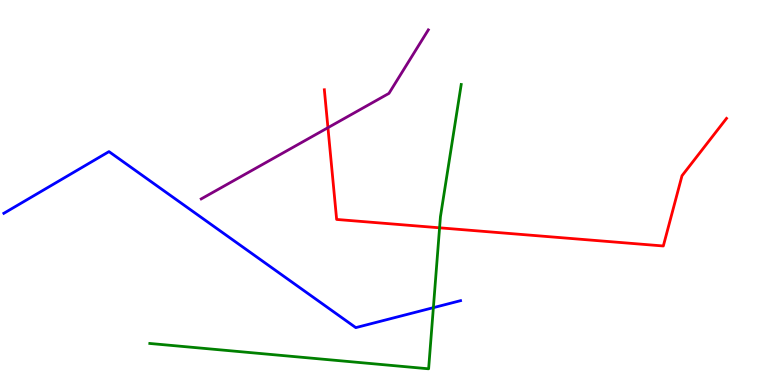[{'lines': ['blue', 'red'], 'intersections': []}, {'lines': ['green', 'red'], 'intersections': [{'x': 5.67, 'y': 4.08}]}, {'lines': ['purple', 'red'], 'intersections': [{'x': 4.23, 'y': 6.68}]}, {'lines': ['blue', 'green'], 'intersections': [{'x': 5.59, 'y': 2.01}]}, {'lines': ['blue', 'purple'], 'intersections': []}, {'lines': ['green', 'purple'], 'intersections': []}]